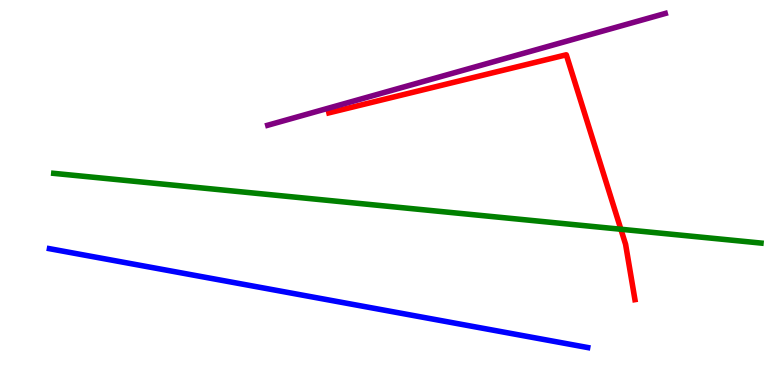[{'lines': ['blue', 'red'], 'intersections': []}, {'lines': ['green', 'red'], 'intersections': [{'x': 8.01, 'y': 4.05}]}, {'lines': ['purple', 'red'], 'intersections': []}, {'lines': ['blue', 'green'], 'intersections': []}, {'lines': ['blue', 'purple'], 'intersections': []}, {'lines': ['green', 'purple'], 'intersections': []}]